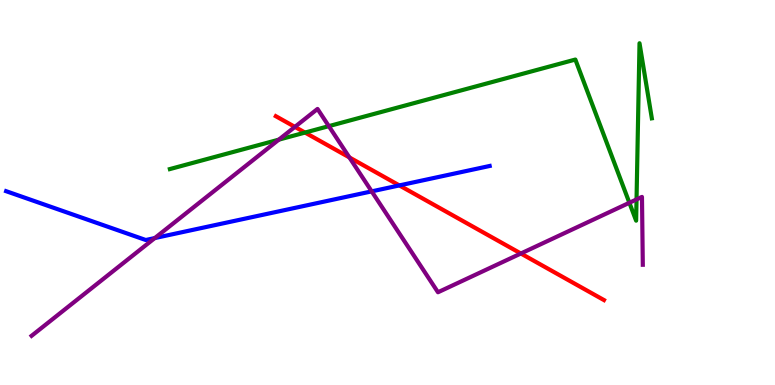[{'lines': ['blue', 'red'], 'intersections': [{'x': 5.15, 'y': 5.18}]}, {'lines': ['green', 'red'], 'intersections': [{'x': 3.94, 'y': 6.56}]}, {'lines': ['purple', 'red'], 'intersections': [{'x': 3.81, 'y': 6.7}, {'x': 4.51, 'y': 5.91}, {'x': 6.72, 'y': 3.42}]}, {'lines': ['blue', 'green'], 'intersections': []}, {'lines': ['blue', 'purple'], 'intersections': [{'x': 2.0, 'y': 3.82}, {'x': 4.8, 'y': 5.03}]}, {'lines': ['green', 'purple'], 'intersections': [{'x': 3.6, 'y': 6.37}, {'x': 4.24, 'y': 6.72}, {'x': 8.12, 'y': 4.73}, {'x': 8.21, 'y': 4.82}]}]